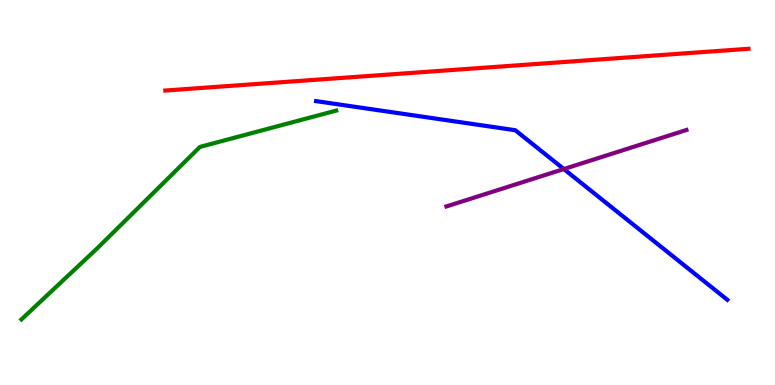[{'lines': ['blue', 'red'], 'intersections': []}, {'lines': ['green', 'red'], 'intersections': []}, {'lines': ['purple', 'red'], 'intersections': []}, {'lines': ['blue', 'green'], 'intersections': []}, {'lines': ['blue', 'purple'], 'intersections': [{'x': 7.28, 'y': 5.61}]}, {'lines': ['green', 'purple'], 'intersections': []}]